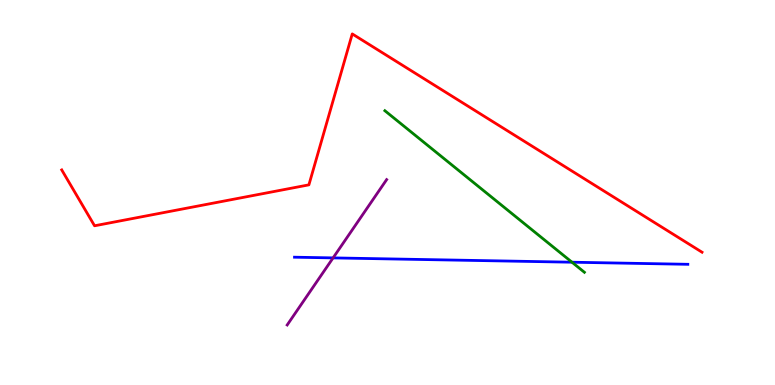[{'lines': ['blue', 'red'], 'intersections': []}, {'lines': ['green', 'red'], 'intersections': []}, {'lines': ['purple', 'red'], 'intersections': []}, {'lines': ['blue', 'green'], 'intersections': [{'x': 7.38, 'y': 3.19}]}, {'lines': ['blue', 'purple'], 'intersections': [{'x': 4.3, 'y': 3.3}]}, {'lines': ['green', 'purple'], 'intersections': []}]